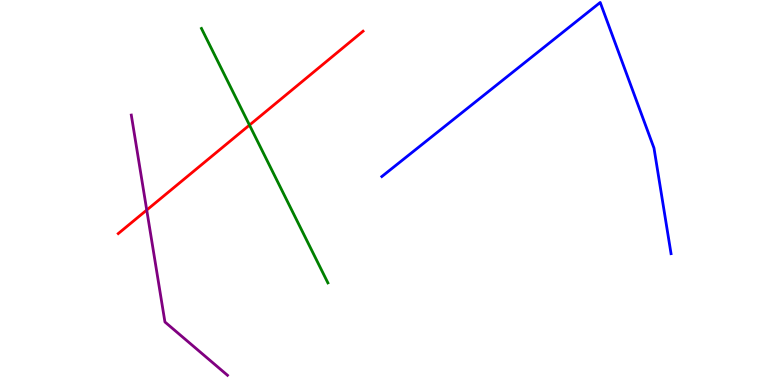[{'lines': ['blue', 'red'], 'intersections': []}, {'lines': ['green', 'red'], 'intersections': [{'x': 3.22, 'y': 6.75}]}, {'lines': ['purple', 'red'], 'intersections': [{'x': 1.89, 'y': 4.54}]}, {'lines': ['blue', 'green'], 'intersections': []}, {'lines': ['blue', 'purple'], 'intersections': []}, {'lines': ['green', 'purple'], 'intersections': []}]